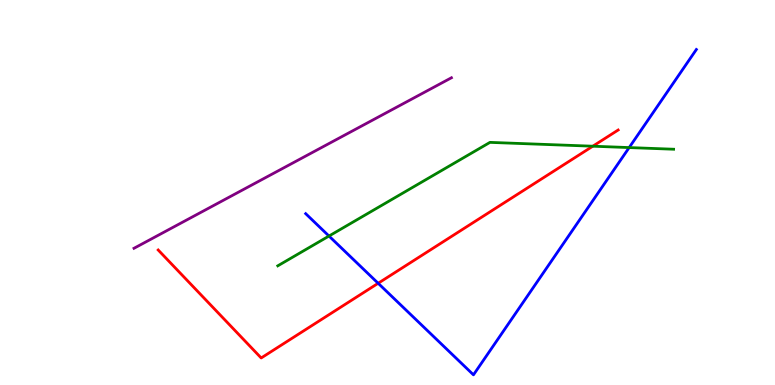[{'lines': ['blue', 'red'], 'intersections': [{'x': 4.88, 'y': 2.64}]}, {'lines': ['green', 'red'], 'intersections': [{'x': 7.65, 'y': 6.2}]}, {'lines': ['purple', 'red'], 'intersections': []}, {'lines': ['blue', 'green'], 'intersections': [{'x': 4.24, 'y': 3.87}, {'x': 8.12, 'y': 6.17}]}, {'lines': ['blue', 'purple'], 'intersections': []}, {'lines': ['green', 'purple'], 'intersections': []}]